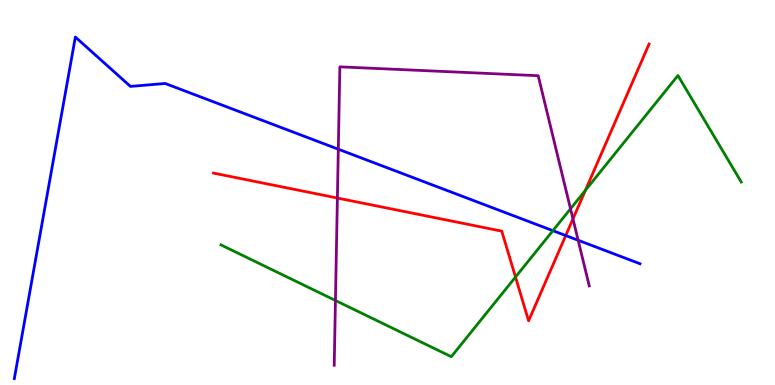[{'lines': ['blue', 'red'], 'intersections': [{'x': 7.3, 'y': 3.88}]}, {'lines': ['green', 'red'], 'intersections': [{'x': 6.65, 'y': 2.8}, {'x': 7.55, 'y': 5.06}]}, {'lines': ['purple', 'red'], 'intersections': [{'x': 4.35, 'y': 4.86}, {'x': 7.39, 'y': 4.31}]}, {'lines': ['blue', 'green'], 'intersections': [{'x': 7.13, 'y': 4.01}]}, {'lines': ['blue', 'purple'], 'intersections': [{'x': 4.37, 'y': 6.12}, {'x': 7.46, 'y': 3.76}]}, {'lines': ['green', 'purple'], 'intersections': [{'x': 4.33, 'y': 2.2}, {'x': 7.36, 'y': 4.58}]}]